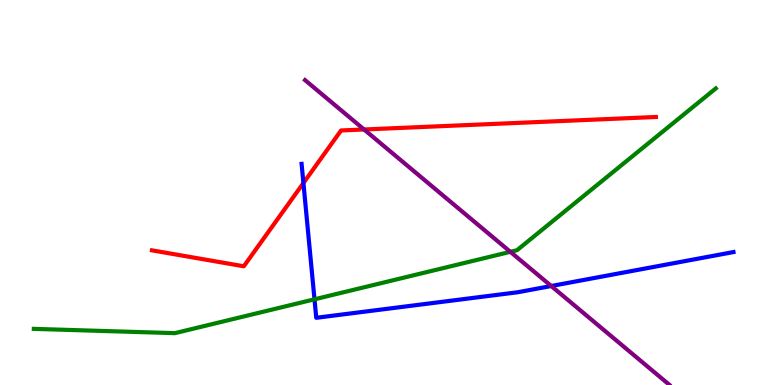[{'lines': ['blue', 'red'], 'intersections': [{'x': 3.92, 'y': 5.25}]}, {'lines': ['green', 'red'], 'intersections': []}, {'lines': ['purple', 'red'], 'intersections': [{'x': 4.7, 'y': 6.64}]}, {'lines': ['blue', 'green'], 'intersections': [{'x': 4.06, 'y': 2.23}]}, {'lines': ['blue', 'purple'], 'intersections': [{'x': 7.11, 'y': 2.57}]}, {'lines': ['green', 'purple'], 'intersections': [{'x': 6.59, 'y': 3.46}]}]